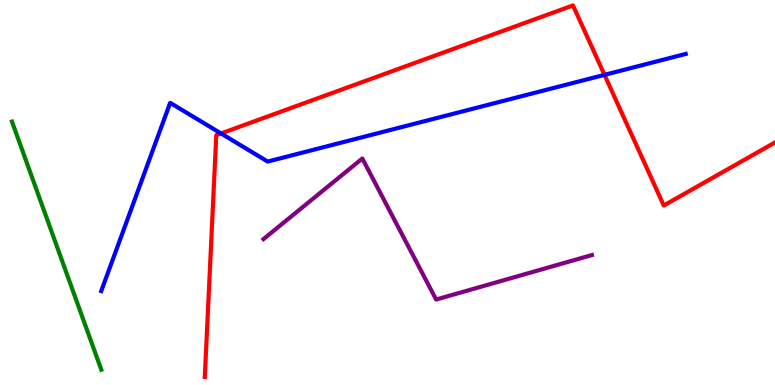[{'lines': ['blue', 'red'], 'intersections': [{'x': 2.85, 'y': 6.53}, {'x': 7.8, 'y': 8.06}]}, {'lines': ['green', 'red'], 'intersections': []}, {'lines': ['purple', 'red'], 'intersections': []}, {'lines': ['blue', 'green'], 'intersections': []}, {'lines': ['blue', 'purple'], 'intersections': []}, {'lines': ['green', 'purple'], 'intersections': []}]